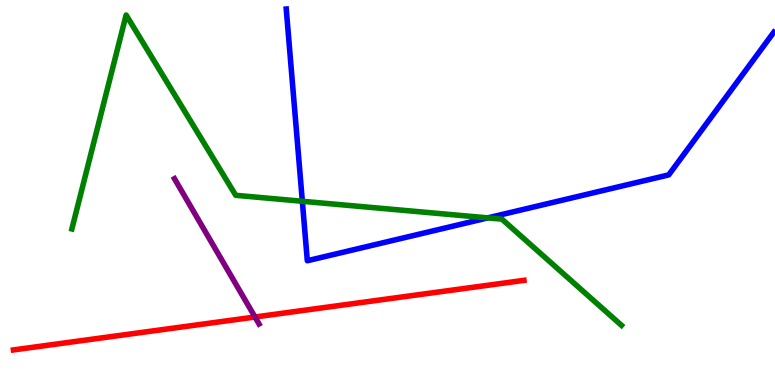[{'lines': ['blue', 'red'], 'intersections': []}, {'lines': ['green', 'red'], 'intersections': []}, {'lines': ['purple', 'red'], 'intersections': [{'x': 3.29, 'y': 1.77}]}, {'lines': ['blue', 'green'], 'intersections': [{'x': 3.9, 'y': 4.77}, {'x': 6.29, 'y': 4.34}]}, {'lines': ['blue', 'purple'], 'intersections': []}, {'lines': ['green', 'purple'], 'intersections': []}]